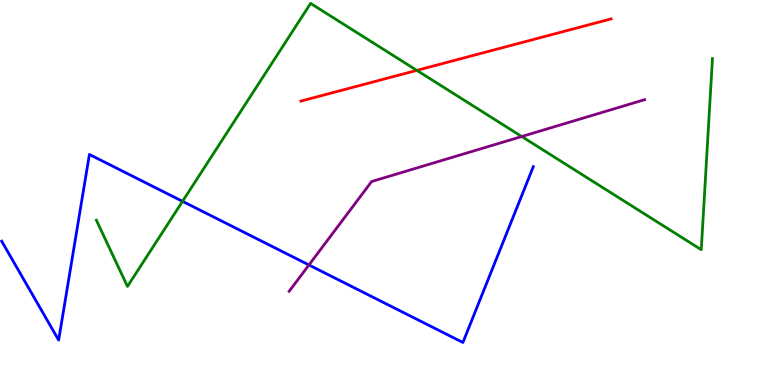[{'lines': ['blue', 'red'], 'intersections': []}, {'lines': ['green', 'red'], 'intersections': [{'x': 5.38, 'y': 8.17}]}, {'lines': ['purple', 'red'], 'intersections': []}, {'lines': ['blue', 'green'], 'intersections': [{'x': 2.36, 'y': 4.77}]}, {'lines': ['blue', 'purple'], 'intersections': [{'x': 3.99, 'y': 3.12}]}, {'lines': ['green', 'purple'], 'intersections': [{'x': 6.73, 'y': 6.45}]}]